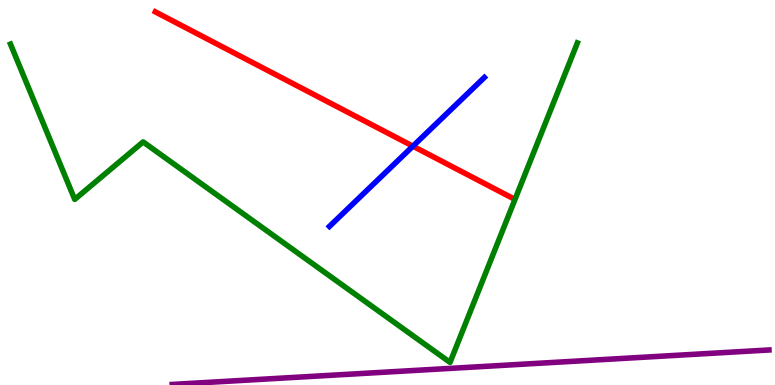[{'lines': ['blue', 'red'], 'intersections': [{'x': 5.33, 'y': 6.2}]}, {'lines': ['green', 'red'], 'intersections': []}, {'lines': ['purple', 'red'], 'intersections': []}, {'lines': ['blue', 'green'], 'intersections': []}, {'lines': ['blue', 'purple'], 'intersections': []}, {'lines': ['green', 'purple'], 'intersections': []}]